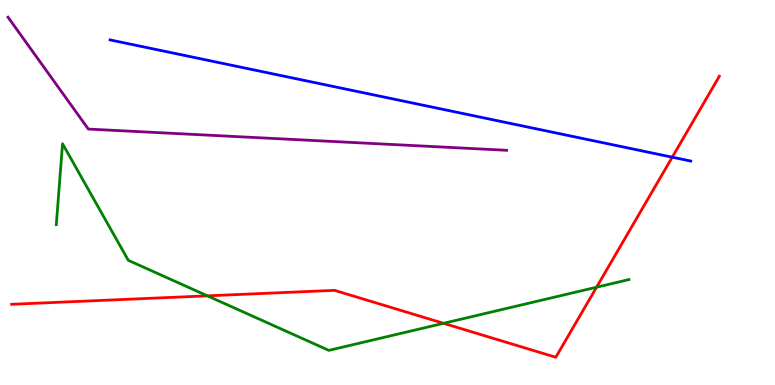[{'lines': ['blue', 'red'], 'intersections': [{'x': 8.67, 'y': 5.92}]}, {'lines': ['green', 'red'], 'intersections': [{'x': 2.68, 'y': 2.32}, {'x': 5.72, 'y': 1.6}, {'x': 7.7, 'y': 2.54}]}, {'lines': ['purple', 'red'], 'intersections': []}, {'lines': ['blue', 'green'], 'intersections': []}, {'lines': ['blue', 'purple'], 'intersections': []}, {'lines': ['green', 'purple'], 'intersections': []}]